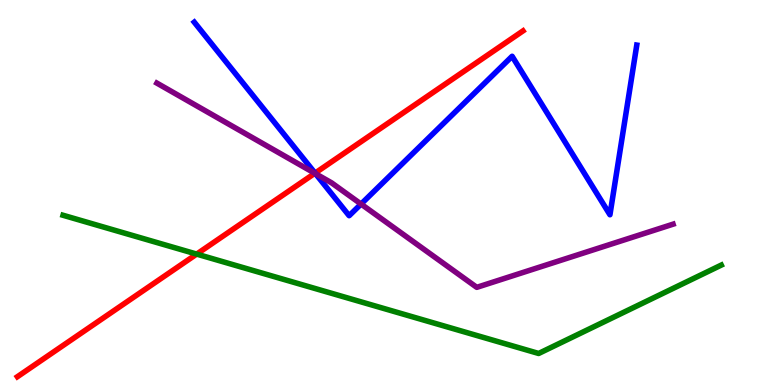[{'lines': ['blue', 'red'], 'intersections': [{'x': 4.07, 'y': 5.5}]}, {'lines': ['green', 'red'], 'intersections': [{'x': 2.54, 'y': 3.4}]}, {'lines': ['purple', 'red'], 'intersections': [{'x': 4.06, 'y': 5.5}]}, {'lines': ['blue', 'green'], 'intersections': []}, {'lines': ['blue', 'purple'], 'intersections': [{'x': 4.07, 'y': 5.49}, {'x': 4.66, 'y': 4.7}]}, {'lines': ['green', 'purple'], 'intersections': []}]